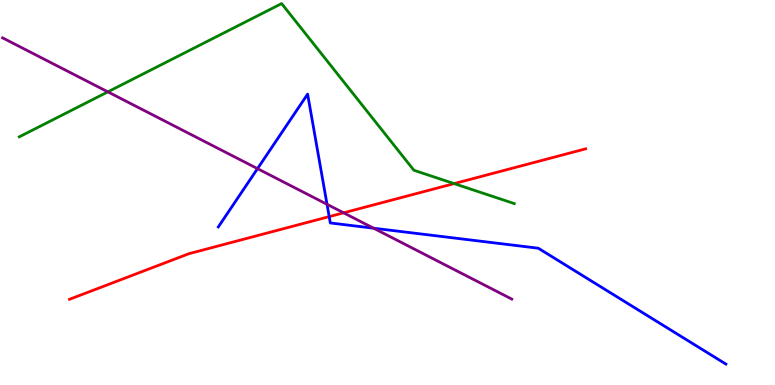[{'lines': ['blue', 'red'], 'intersections': [{'x': 4.25, 'y': 4.37}]}, {'lines': ['green', 'red'], 'intersections': [{'x': 5.86, 'y': 5.23}]}, {'lines': ['purple', 'red'], 'intersections': [{'x': 4.43, 'y': 4.47}]}, {'lines': ['blue', 'green'], 'intersections': []}, {'lines': ['blue', 'purple'], 'intersections': [{'x': 3.32, 'y': 5.62}, {'x': 4.22, 'y': 4.69}, {'x': 4.82, 'y': 4.07}]}, {'lines': ['green', 'purple'], 'intersections': [{'x': 1.39, 'y': 7.61}]}]